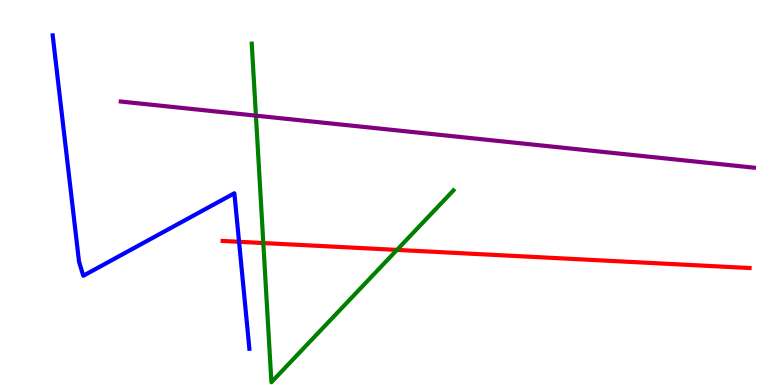[{'lines': ['blue', 'red'], 'intersections': [{'x': 3.08, 'y': 3.72}]}, {'lines': ['green', 'red'], 'intersections': [{'x': 3.4, 'y': 3.69}, {'x': 5.12, 'y': 3.51}]}, {'lines': ['purple', 'red'], 'intersections': []}, {'lines': ['blue', 'green'], 'intersections': []}, {'lines': ['blue', 'purple'], 'intersections': []}, {'lines': ['green', 'purple'], 'intersections': [{'x': 3.3, 'y': 7.0}]}]